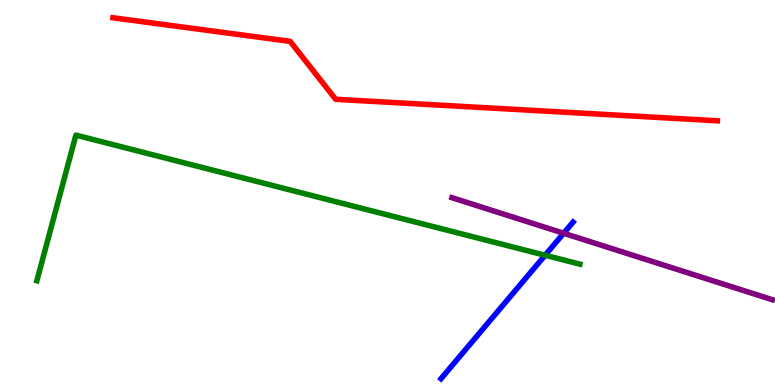[{'lines': ['blue', 'red'], 'intersections': []}, {'lines': ['green', 'red'], 'intersections': []}, {'lines': ['purple', 'red'], 'intersections': []}, {'lines': ['blue', 'green'], 'intersections': [{'x': 7.03, 'y': 3.37}]}, {'lines': ['blue', 'purple'], 'intersections': [{'x': 7.27, 'y': 3.94}]}, {'lines': ['green', 'purple'], 'intersections': []}]